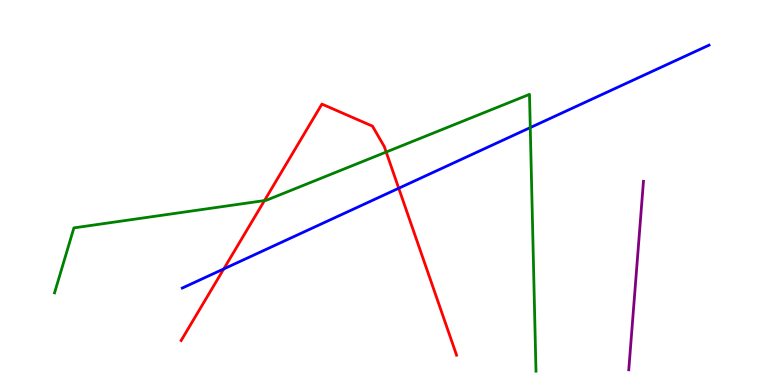[{'lines': ['blue', 'red'], 'intersections': [{'x': 2.89, 'y': 3.02}, {'x': 5.14, 'y': 5.11}]}, {'lines': ['green', 'red'], 'intersections': [{'x': 3.41, 'y': 4.79}, {'x': 4.98, 'y': 6.05}]}, {'lines': ['purple', 'red'], 'intersections': []}, {'lines': ['blue', 'green'], 'intersections': [{'x': 6.84, 'y': 6.69}]}, {'lines': ['blue', 'purple'], 'intersections': []}, {'lines': ['green', 'purple'], 'intersections': []}]